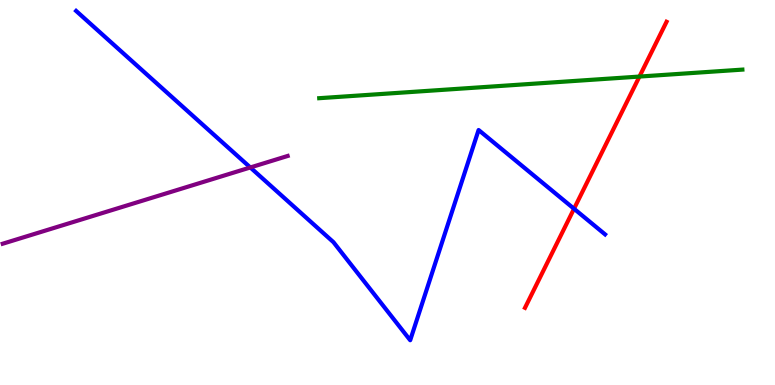[{'lines': ['blue', 'red'], 'intersections': [{'x': 7.41, 'y': 4.58}]}, {'lines': ['green', 'red'], 'intersections': [{'x': 8.25, 'y': 8.01}]}, {'lines': ['purple', 'red'], 'intersections': []}, {'lines': ['blue', 'green'], 'intersections': []}, {'lines': ['blue', 'purple'], 'intersections': [{'x': 3.23, 'y': 5.65}]}, {'lines': ['green', 'purple'], 'intersections': []}]